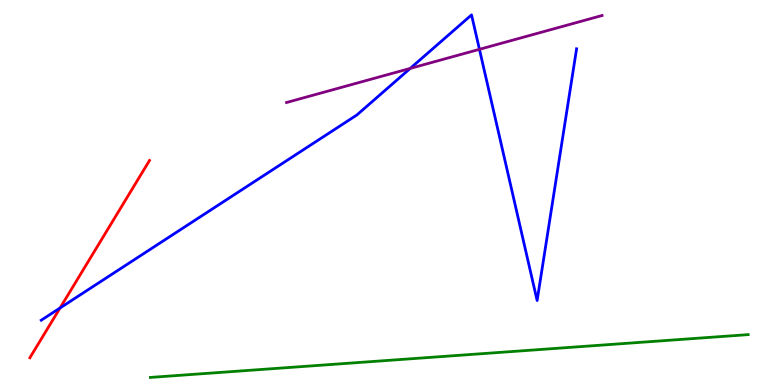[{'lines': ['blue', 'red'], 'intersections': [{'x': 0.775, 'y': 2.0}]}, {'lines': ['green', 'red'], 'intersections': []}, {'lines': ['purple', 'red'], 'intersections': []}, {'lines': ['blue', 'green'], 'intersections': []}, {'lines': ['blue', 'purple'], 'intersections': [{'x': 5.29, 'y': 8.22}, {'x': 6.19, 'y': 8.72}]}, {'lines': ['green', 'purple'], 'intersections': []}]